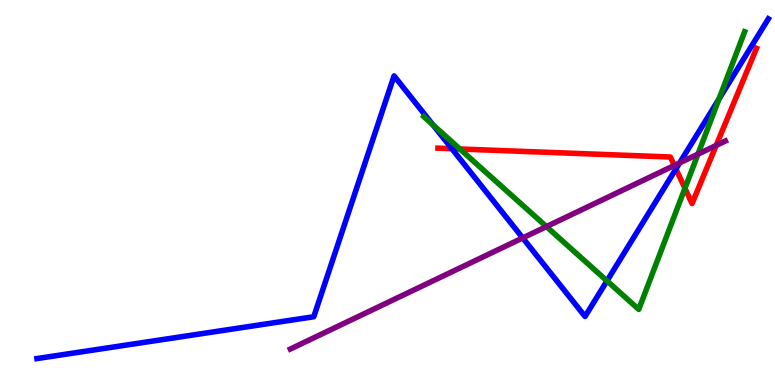[{'lines': ['blue', 'red'], 'intersections': [{'x': 5.83, 'y': 6.14}, {'x': 8.72, 'y': 5.61}]}, {'lines': ['green', 'red'], 'intersections': [{'x': 5.93, 'y': 6.13}, {'x': 8.84, 'y': 5.11}]}, {'lines': ['purple', 'red'], 'intersections': [{'x': 8.7, 'y': 5.7}, {'x': 9.24, 'y': 6.22}]}, {'lines': ['blue', 'green'], 'intersections': [{'x': 5.59, 'y': 6.76}, {'x': 7.83, 'y': 2.7}, {'x': 9.28, 'y': 7.43}]}, {'lines': ['blue', 'purple'], 'intersections': [{'x': 6.74, 'y': 3.82}, {'x': 8.77, 'y': 5.77}]}, {'lines': ['green', 'purple'], 'intersections': [{'x': 7.05, 'y': 4.11}, {'x': 9.01, 'y': 6.0}]}]